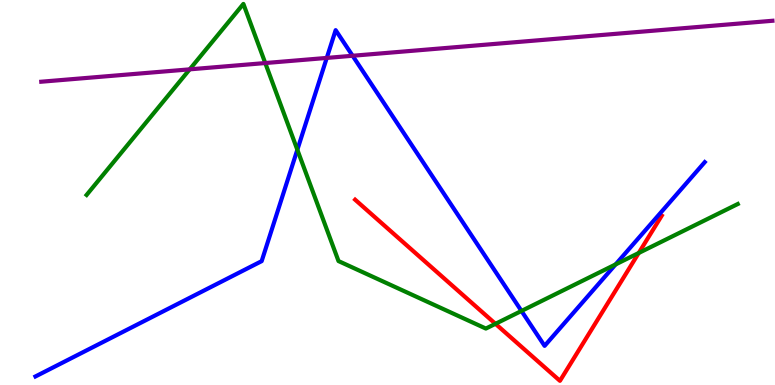[{'lines': ['blue', 'red'], 'intersections': []}, {'lines': ['green', 'red'], 'intersections': [{'x': 6.39, 'y': 1.59}, {'x': 8.24, 'y': 3.43}]}, {'lines': ['purple', 'red'], 'intersections': []}, {'lines': ['blue', 'green'], 'intersections': [{'x': 3.84, 'y': 6.11}, {'x': 6.73, 'y': 1.92}, {'x': 7.94, 'y': 3.13}]}, {'lines': ['blue', 'purple'], 'intersections': [{'x': 4.22, 'y': 8.5}, {'x': 4.55, 'y': 8.55}]}, {'lines': ['green', 'purple'], 'intersections': [{'x': 2.45, 'y': 8.2}, {'x': 3.42, 'y': 8.36}]}]